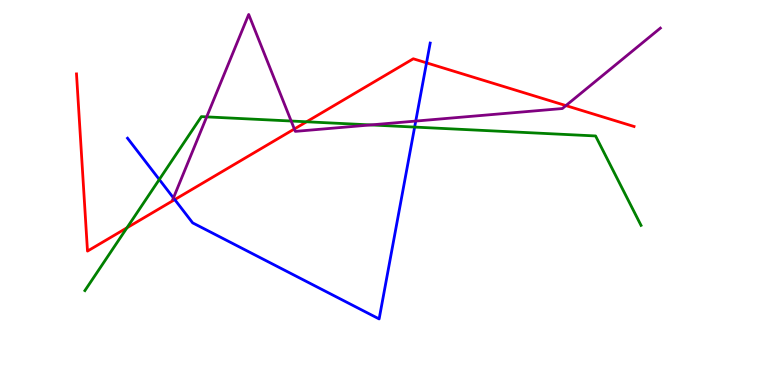[{'lines': ['blue', 'red'], 'intersections': [{'x': 2.25, 'y': 4.82}, {'x': 5.5, 'y': 8.37}]}, {'lines': ['green', 'red'], 'intersections': [{'x': 1.64, 'y': 4.08}, {'x': 3.96, 'y': 6.84}]}, {'lines': ['purple', 'red'], 'intersections': [{'x': 3.8, 'y': 6.65}, {'x': 7.3, 'y': 7.26}]}, {'lines': ['blue', 'green'], 'intersections': [{'x': 2.06, 'y': 5.34}, {'x': 5.35, 'y': 6.7}]}, {'lines': ['blue', 'purple'], 'intersections': [{'x': 2.24, 'y': 4.86}, {'x': 5.36, 'y': 6.86}]}, {'lines': ['green', 'purple'], 'intersections': [{'x': 2.67, 'y': 6.96}, {'x': 3.76, 'y': 6.86}, {'x': 4.78, 'y': 6.76}]}]